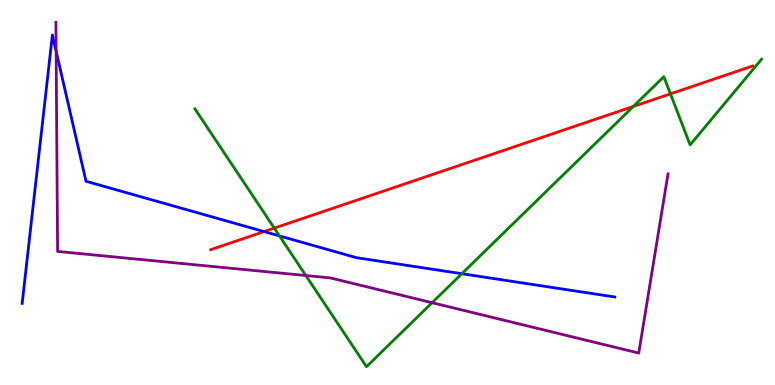[{'lines': ['blue', 'red'], 'intersections': [{'x': 3.41, 'y': 3.98}]}, {'lines': ['green', 'red'], 'intersections': [{'x': 3.54, 'y': 4.07}, {'x': 8.17, 'y': 7.24}, {'x': 8.65, 'y': 7.56}]}, {'lines': ['purple', 'red'], 'intersections': []}, {'lines': ['blue', 'green'], 'intersections': [{'x': 3.61, 'y': 3.87}, {'x': 5.96, 'y': 2.89}]}, {'lines': ['blue', 'purple'], 'intersections': [{'x': 0.724, 'y': 8.67}]}, {'lines': ['green', 'purple'], 'intersections': [{'x': 3.95, 'y': 2.84}, {'x': 5.58, 'y': 2.14}]}]